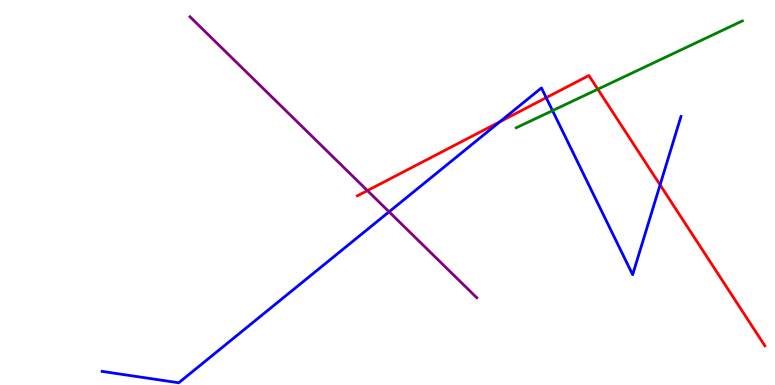[{'lines': ['blue', 'red'], 'intersections': [{'x': 6.45, 'y': 6.84}, {'x': 7.05, 'y': 7.46}, {'x': 8.52, 'y': 5.2}]}, {'lines': ['green', 'red'], 'intersections': [{'x': 7.71, 'y': 7.68}]}, {'lines': ['purple', 'red'], 'intersections': [{'x': 4.74, 'y': 5.05}]}, {'lines': ['blue', 'green'], 'intersections': [{'x': 7.13, 'y': 7.13}]}, {'lines': ['blue', 'purple'], 'intersections': [{'x': 5.02, 'y': 4.5}]}, {'lines': ['green', 'purple'], 'intersections': []}]